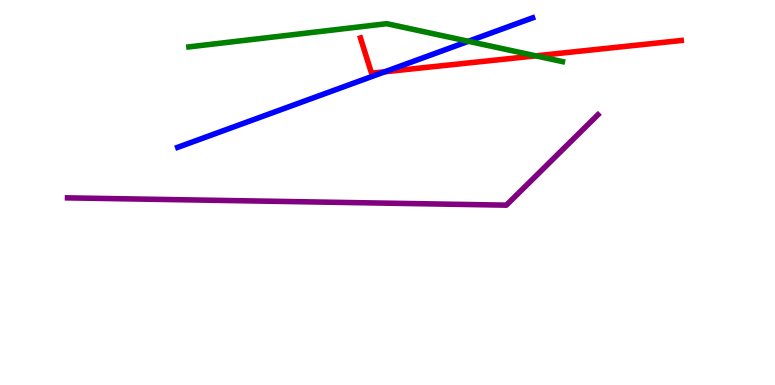[{'lines': ['blue', 'red'], 'intersections': [{'x': 4.97, 'y': 8.14}]}, {'lines': ['green', 'red'], 'intersections': [{'x': 6.91, 'y': 8.55}]}, {'lines': ['purple', 'red'], 'intersections': []}, {'lines': ['blue', 'green'], 'intersections': [{'x': 6.04, 'y': 8.93}]}, {'lines': ['blue', 'purple'], 'intersections': []}, {'lines': ['green', 'purple'], 'intersections': []}]